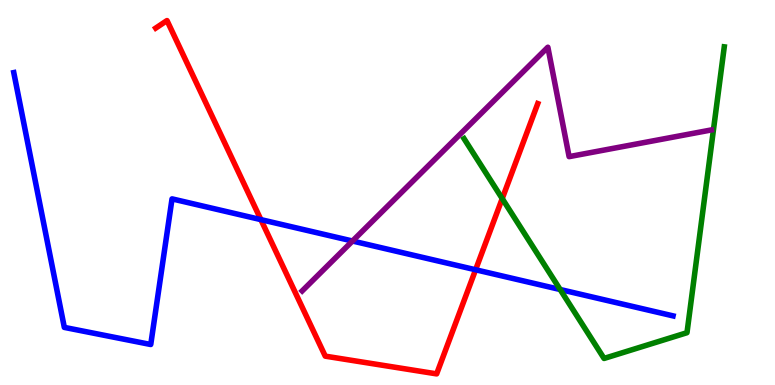[{'lines': ['blue', 'red'], 'intersections': [{'x': 3.37, 'y': 4.3}, {'x': 6.14, 'y': 2.99}]}, {'lines': ['green', 'red'], 'intersections': [{'x': 6.48, 'y': 4.84}]}, {'lines': ['purple', 'red'], 'intersections': []}, {'lines': ['blue', 'green'], 'intersections': [{'x': 7.23, 'y': 2.48}]}, {'lines': ['blue', 'purple'], 'intersections': [{'x': 4.55, 'y': 3.74}]}, {'lines': ['green', 'purple'], 'intersections': []}]